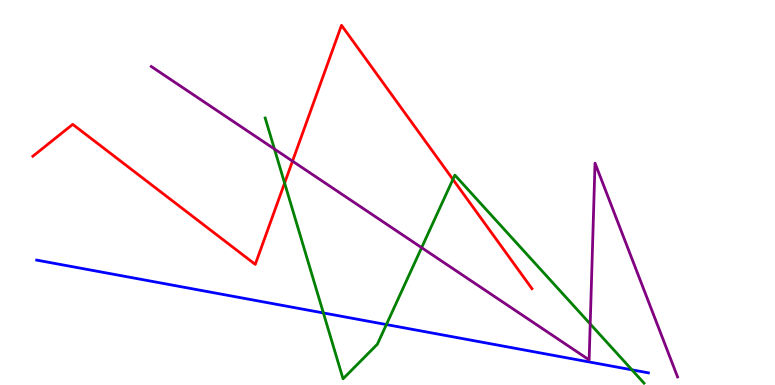[{'lines': ['blue', 'red'], 'intersections': []}, {'lines': ['green', 'red'], 'intersections': [{'x': 3.67, 'y': 5.25}, {'x': 5.84, 'y': 5.34}]}, {'lines': ['purple', 'red'], 'intersections': [{'x': 3.77, 'y': 5.81}]}, {'lines': ['blue', 'green'], 'intersections': [{'x': 4.17, 'y': 1.87}, {'x': 4.99, 'y': 1.57}, {'x': 8.15, 'y': 0.394}]}, {'lines': ['blue', 'purple'], 'intersections': []}, {'lines': ['green', 'purple'], 'intersections': [{'x': 3.54, 'y': 6.13}, {'x': 5.44, 'y': 3.57}, {'x': 7.62, 'y': 1.59}]}]